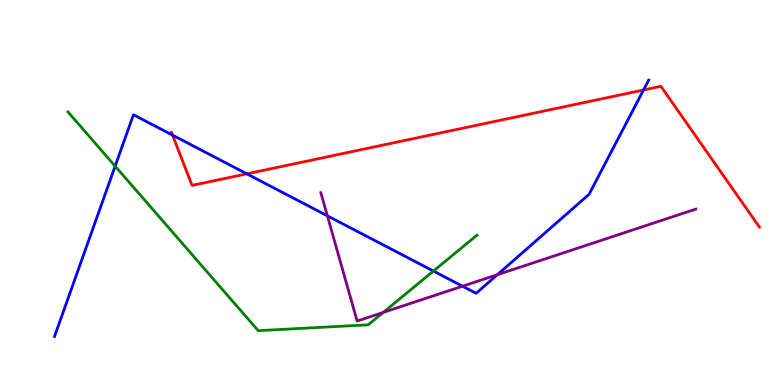[{'lines': ['blue', 'red'], 'intersections': [{'x': 2.23, 'y': 6.49}, {'x': 3.18, 'y': 5.48}, {'x': 8.3, 'y': 7.66}]}, {'lines': ['green', 'red'], 'intersections': []}, {'lines': ['purple', 'red'], 'intersections': []}, {'lines': ['blue', 'green'], 'intersections': [{'x': 1.49, 'y': 5.68}, {'x': 5.59, 'y': 2.96}]}, {'lines': ['blue', 'purple'], 'intersections': [{'x': 4.22, 'y': 4.39}, {'x': 5.97, 'y': 2.57}, {'x': 6.42, 'y': 2.86}]}, {'lines': ['green', 'purple'], 'intersections': [{'x': 4.94, 'y': 1.89}]}]